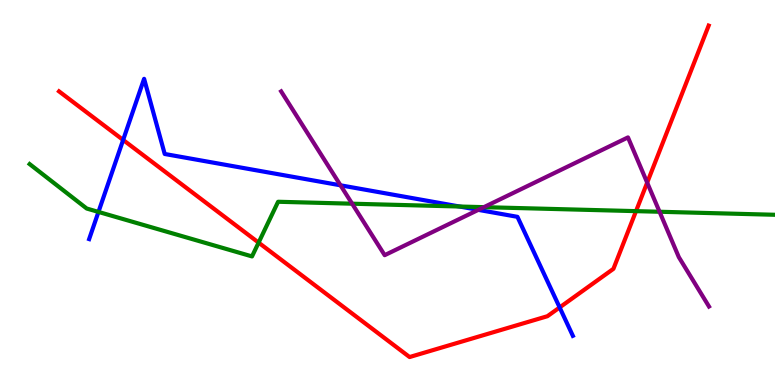[{'lines': ['blue', 'red'], 'intersections': [{'x': 1.59, 'y': 6.36}, {'x': 7.22, 'y': 2.01}]}, {'lines': ['green', 'red'], 'intersections': [{'x': 3.34, 'y': 3.7}, {'x': 8.21, 'y': 4.52}]}, {'lines': ['purple', 'red'], 'intersections': [{'x': 8.35, 'y': 5.26}]}, {'lines': ['blue', 'green'], 'intersections': [{'x': 1.27, 'y': 4.5}, {'x': 5.93, 'y': 4.64}]}, {'lines': ['blue', 'purple'], 'intersections': [{'x': 4.39, 'y': 5.19}, {'x': 6.17, 'y': 4.55}]}, {'lines': ['green', 'purple'], 'intersections': [{'x': 4.54, 'y': 4.71}, {'x': 6.24, 'y': 4.62}, {'x': 8.51, 'y': 4.5}]}]